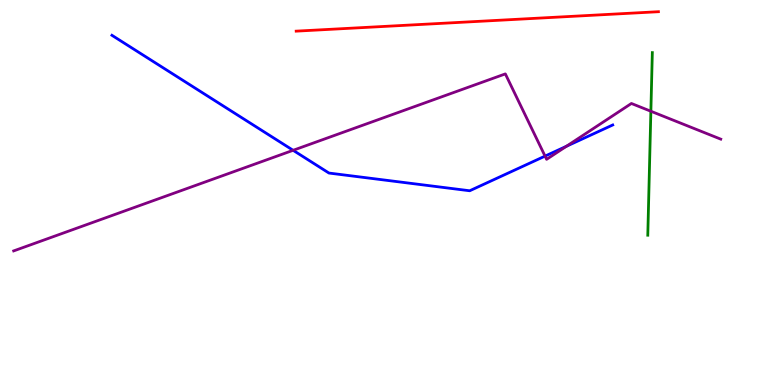[{'lines': ['blue', 'red'], 'intersections': []}, {'lines': ['green', 'red'], 'intersections': []}, {'lines': ['purple', 'red'], 'intersections': []}, {'lines': ['blue', 'green'], 'intersections': []}, {'lines': ['blue', 'purple'], 'intersections': [{'x': 3.78, 'y': 6.1}, {'x': 7.03, 'y': 5.95}, {'x': 7.31, 'y': 6.2}]}, {'lines': ['green', 'purple'], 'intersections': [{'x': 8.4, 'y': 7.11}]}]